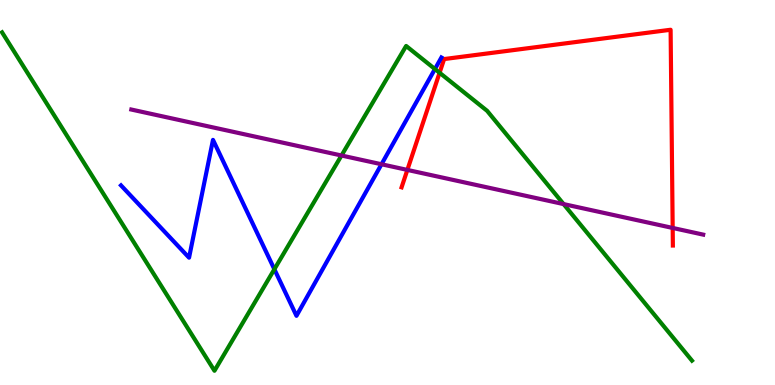[{'lines': ['blue', 'red'], 'intersections': []}, {'lines': ['green', 'red'], 'intersections': [{'x': 5.67, 'y': 8.11}]}, {'lines': ['purple', 'red'], 'intersections': [{'x': 5.26, 'y': 5.59}, {'x': 8.68, 'y': 4.08}]}, {'lines': ['blue', 'green'], 'intersections': [{'x': 3.54, 'y': 3.01}, {'x': 5.61, 'y': 8.21}]}, {'lines': ['blue', 'purple'], 'intersections': [{'x': 4.92, 'y': 5.73}]}, {'lines': ['green', 'purple'], 'intersections': [{'x': 4.41, 'y': 5.96}, {'x': 7.27, 'y': 4.7}]}]